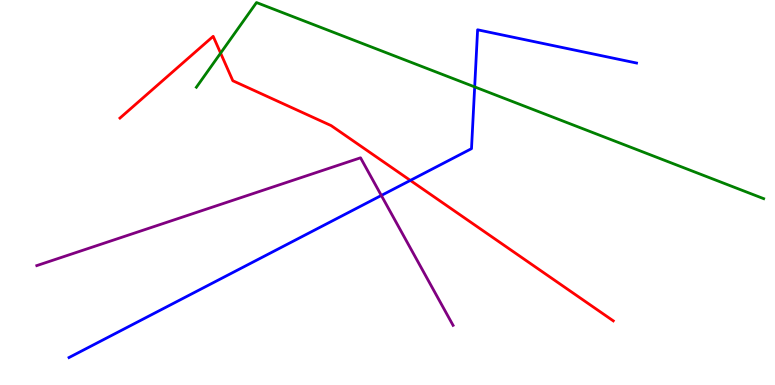[{'lines': ['blue', 'red'], 'intersections': [{'x': 5.29, 'y': 5.31}]}, {'lines': ['green', 'red'], 'intersections': [{'x': 2.85, 'y': 8.62}]}, {'lines': ['purple', 'red'], 'intersections': []}, {'lines': ['blue', 'green'], 'intersections': [{'x': 6.12, 'y': 7.74}]}, {'lines': ['blue', 'purple'], 'intersections': [{'x': 4.92, 'y': 4.92}]}, {'lines': ['green', 'purple'], 'intersections': []}]